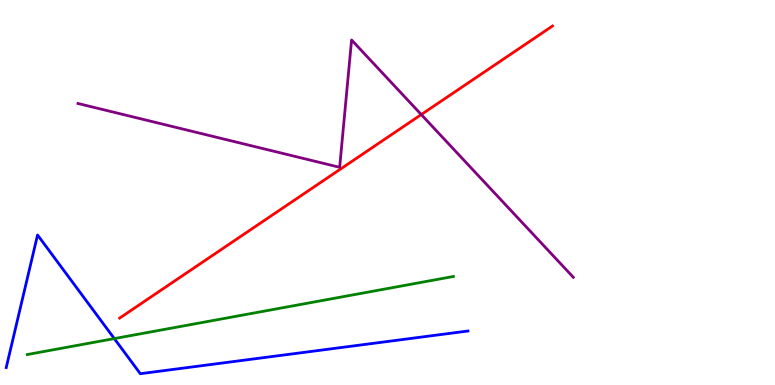[{'lines': ['blue', 'red'], 'intersections': []}, {'lines': ['green', 'red'], 'intersections': []}, {'lines': ['purple', 'red'], 'intersections': [{'x': 5.44, 'y': 7.02}]}, {'lines': ['blue', 'green'], 'intersections': [{'x': 1.48, 'y': 1.21}]}, {'lines': ['blue', 'purple'], 'intersections': []}, {'lines': ['green', 'purple'], 'intersections': []}]